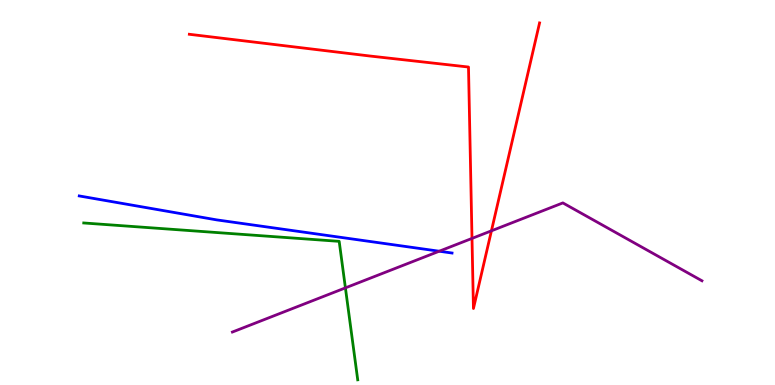[{'lines': ['blue', 'red'], 'intersections': []}, {'lines': ['green', 'red'], 'intersections': []}, {'lines': ['purple', 'red'], 'intersections': [{'x': 6.09, 'y': 3.81}, {'x': 6.34, 'y': 4.0}]}, {'lines': ['blue', 'green'], 'intersections': []}, {'lines': ['blue', 'purple'], 'intersections': [{'x': 5.67, 'y': 3.47}]}, {'lines': ['green', 'purple'], 'intersections': [{'x': 4.46, 'y': 2.52}]}]